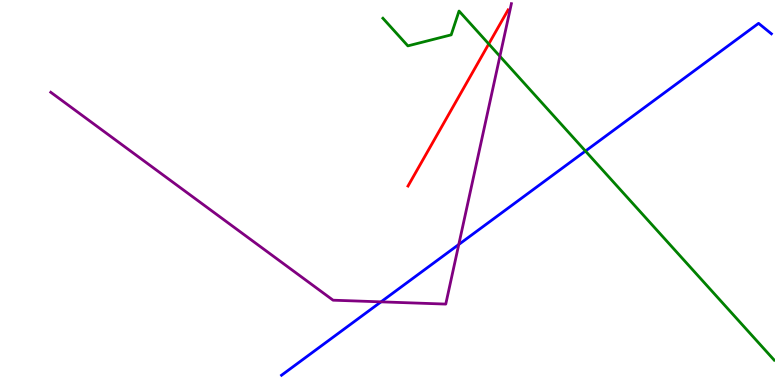[{'lines': ['blue', 'red'], 'intersections': []}, {'lines': ['green', 'red'], 'intersections': [{'x': 6.31, 'y': 8.86}]}, {'lines': ['purple', 'red'], 'intersections': []}, {'lines': ['blue', 'green'], 'intersections': [{'x': 7.55, 'y': 6.08}]}, {'lines': ['blue', 'purple'], 'intersections': [{'x': 4.92, 'y': 2.16}, {'x': 5.92, 'y': 3.65}]}, {'lines': ['green', 'purple'], 'intersections': [{'x': 6.45, 'y': 8.54}]}]